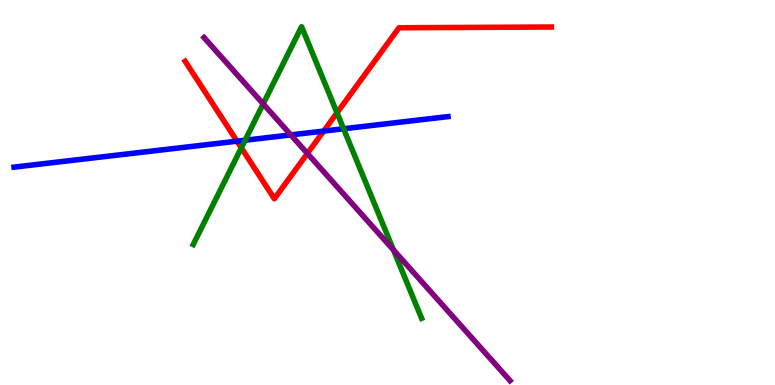[{'lines': ['blue', 'red'], 'intersections': [{'x': 3.06, 'y': 6.33}, {'x': 4.18, 'y': 6.6}]}, {'lines': ['green', 'red'], 'intersections': [{'x': 3.11, 'y': 6.16}, {'x': 4.35, 'y': 7.07}]}, {'lines': ['purple', 'red'], 'intersections': [{'x': 3.97, 'y': 6.01}]}, {'lines': ['blue', 'green'], 'intersections': [{'x': 3.16, 'y': 6.36}, {'x': 4.43, 'y': 6.66}]}, {'lines': ['blue', 'purple'], 'intersections': [{'x': 3.75, 'y': 6.5}]}, {'lines': ['green', 'purple'], 'intersections': [{'x': 3.4, 'y': 7.3}, {'x': 5.08, 'y': 3.51}]}]